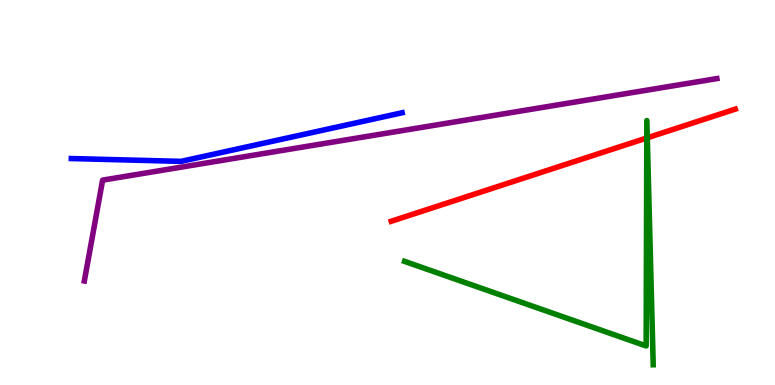[{'lines': ['blue', 'red'], 'intersections': []}, {'lines': ['green', 'red'], 'intersections': [{'x': 8.35, 'y': 6.42}, {'x': 8.35, 'y': 6.42}]}, {'lines': ['purple', 'red'], 'intersections': []}, {'lines': ['blue', 'green'], 'intersections': []}, {'lines': ['blue', 'purple'], 'intersections': []}, {'lines': ['green', 'purple'], 'intersections': []}]